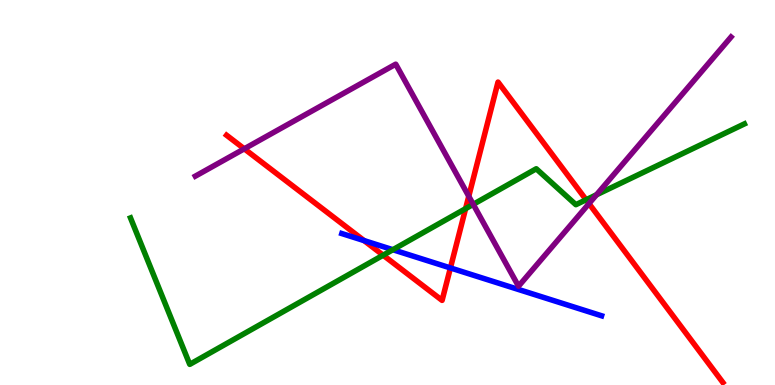[{'lines': ['blue', 'red'], 'intersections': [{'x': 4.7, 'y': 3.75}, {'x': 5.81, 'y': 3.04}]}, {'lines': ['green', 'red'], 'intersections': [{'x': 4.94, 'y': 3.37}, {'x': 6.01, 'y': 4.58}, {'x': 7.56, 'y': 4.81}]}, {'lines': ['purple', 'red'], 'intersections': [{'x': 3.15, 'y': 6.14}, {'x': 6.05, 'y': 4.9}, {'x': 7.6, 'y': 4.71}]}, {'lines': ['blue', 'green'], 'intersections': [{'x': 5.07, 'y': 3.51}]}, {'lines': ['blue', 'purple'], 'intersections': []}, {'lines': ['green', 'purple'], 'intersections': [{'x': 6.11, 'y': 4.69}, {'x': 7.7, 'y': 4.94}]}]